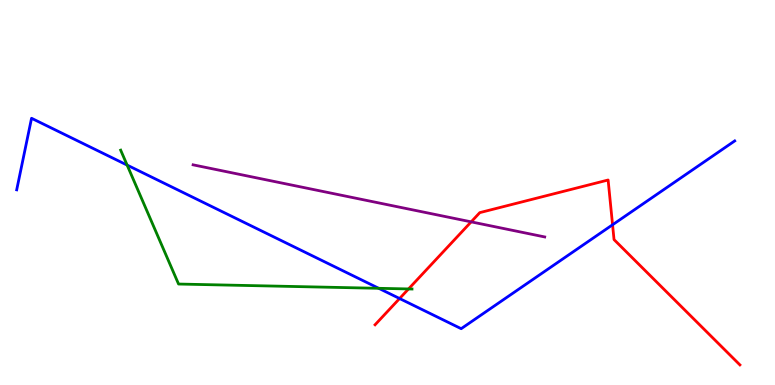[{'lines': ['blue', 'red'], 'intersections': [{'x': 5.16, 'y': 2.25}, {'x': 7.9, 'y': 4.16}]}, {'lines': ['green', 'red'], 'intersections': [{'x': 5.27, 'y': 2.49}]}, {'lines': ['purple', 'red'], 'intersections': [{'x': 6.08, 'y': 4.24}]}, {'lines': ['blue', 'green'], 'intersections': [{'x': 1.64, 'y': 5.71}, {'x': 4.89, 'y': 2.51}]}, {'lines': ['blue', 'purple'], 'intersections': []}, {'lines': ['green', 'purple'], 'intersections': []}]